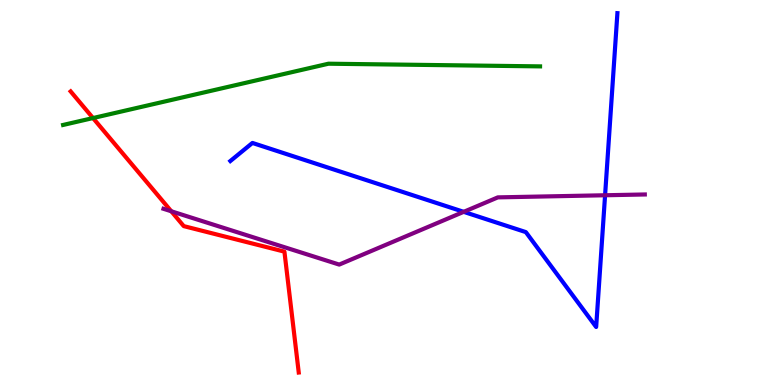[{'lines': ['blue', 'red'], 'intersections': []}, {'lines': ['green', 'red'], 'intersections': [{'x': 1.2, 'y': 6.93}]}, {'lines': ['purple', 'red'], 'intersections': [{'x': 2.21, 'y': 4.51}]}, {'lines': ['blue', 'green'], 'intersections': []}, {'lines': ['blue', 'purple'], 'intersections': [{'x': 5.98, 'y': 4.5}, {'x': 7.81, 'y': 4.93}]}, {'lines': ['green', 'purple'], 'intersections': []}]